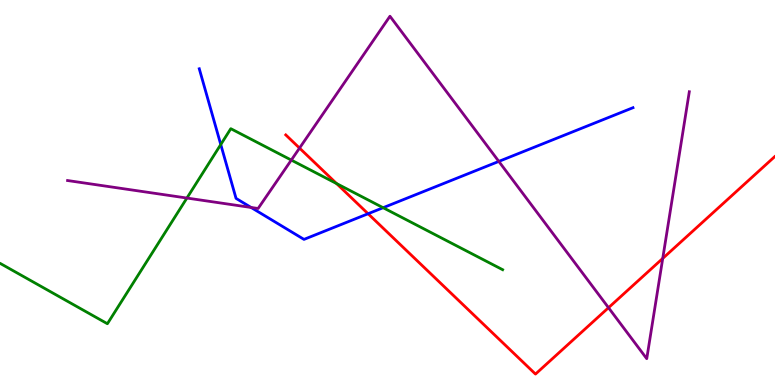[{'lines': ['blue', 'red'], 'intersections': [{'x': 4.75, 'y': 4.45}]}, {'lines': ['green', 'red'], 'intersections': [{'x': 4.34, 'y': 5.23}]}, {'lines': ['purple', 'red'], 'intersections': [{'x': 3.86, 'y': 6.15}, {'x': 7.85, 'y': 2.01}, {'x': 8.55, 'y': 3.29}]}, {'lines': ['blue', 'green'], 'intersections': [{'x': 2.85, 'y': 6.25}, {'x': 4.94, 'y': 4.6}]}, {'lines': ['blue', 'purple'], 'intersections': [{'x': 3.24, 'y': 4.61}, {'x': 6.44, 'y': 5.81}]}, {'lines': ['green', 'purple'], 'intersections': [{'x': 2.41, 'y': 4.86}, {'x': 3.76, 'y': 5.84}]}]